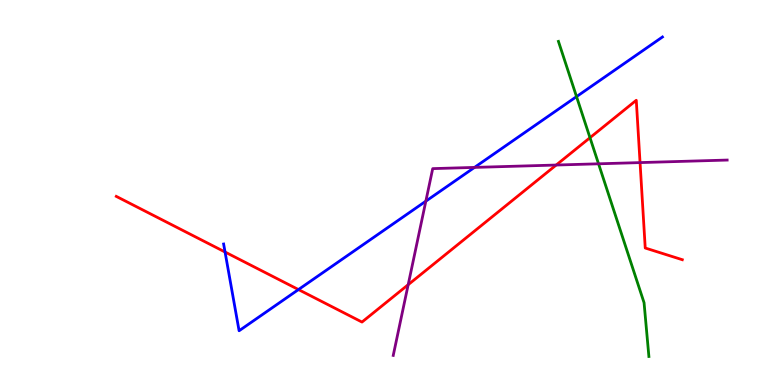[{'lines': ['blue', 'red'], 'intersections': [{'x': 2.9, 'y': 3.45}, {'x': 3.85, 'y': 2.48}]}, {'lines': ['green', 'red'], 'intersections': [{'x': 7.61, 'y': 6.42}]}, {'lines': ['purple', 'red'], 'intersections': [{'x': 5.27, 'y': 2.61}, {'x': 7.18, 'y': 5.71}, {'x': 8.26, 'y': 5.78}]}, {'lines': ['blue', 'green'], 'intersections': [{'x': 7.44, 'y': 7.49}]}, {'lines': ['blue', 'purple'], 'intersections': [{'x': 5.49, 'y': 4.77}, {'x': 6.12, 'y': 5.65}]}, {'lines': ['green', 'purple'], 'intersections': [{'x': 7.72, 'y': 5.75}]}]